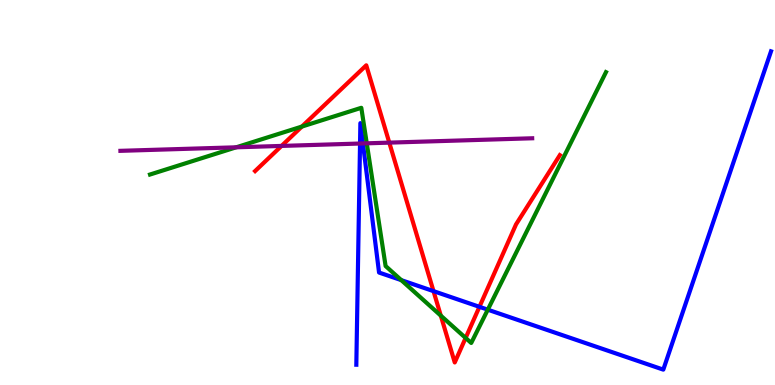[{'lines': ['blue', 'red'], 'intersections': [{'x': 5.59, 'y': 2.44}, {'x': 6.19, 'y': 2.03}]}, {'lines': ['green', 'red'], 'intersections': [{'x': 3.9, 'y': 6.71}, {'x': 5.69, 'y': 1.8}, {'x': 6.01, 'y': 1.22}]}, {'lines': ['purple', 'red'], 'intersections': [{'x': 3.63, 'y': 6.21}, {'x': 5.02, 'y': 6.3}]}, {'lines': ['blue', 'green'], 'intersections': [{'x': 5.18, 'y': 2.72}, {'x': 6.29, 'y': 1.96}]}, {'lines': ['blue', 'purple'], 'intersections': [{'x': 4.65, 'y': 6.27}, {'x': 4.68, 'y': 6.27}]}, {'lines': ['green', 'purple'], 'intersections': [{'x': 3.05, 'y': 6.17}, {'x': 4.73, 'y': 6.28}]}]